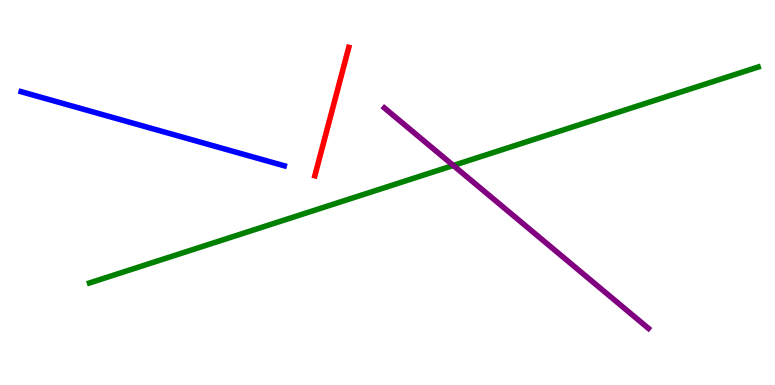[{'lines': ['blue', 'red'], 'intersections': []}, {'lines': ['green', 'red'], 'intersections': []}, {'lines': ['purple', 'red'], 'intersections': []}, {'lines': ['blue', 'green'], 'intersections': []}, {'lines': ['blue', 'purple'], 'intersections': []}, {'lines': ['green', 'purple'], 'intersections': [{'x': 5.85, 'y': 5.7}]}]